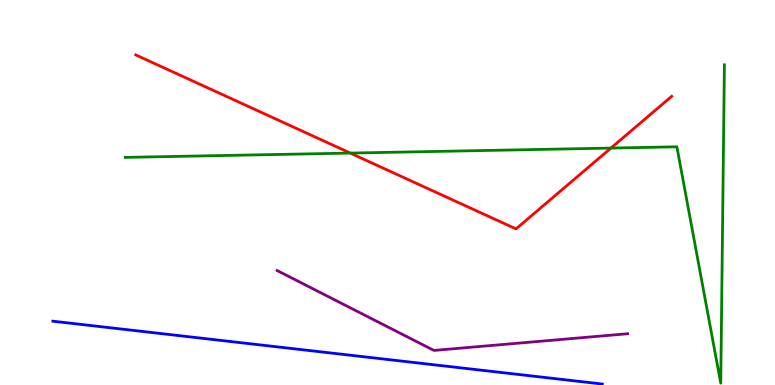[{'lines': ['blue', 'red'], 'intersections': []}, {'lines': ['green', 'red'], 'intersections': [{'x': 4.52, 'y': 6.02}, {'x': 7.88, 'y': 6.15}]}, {'lines': ['purple', 'red'], 'intersections': []}, {'lines': ['blue', 'green'], 'intersections': []}, {'lines': ['blue', 'purple'], 'intersections': []}, {'lines': ['green', 'purple'], 'intersections': []}]